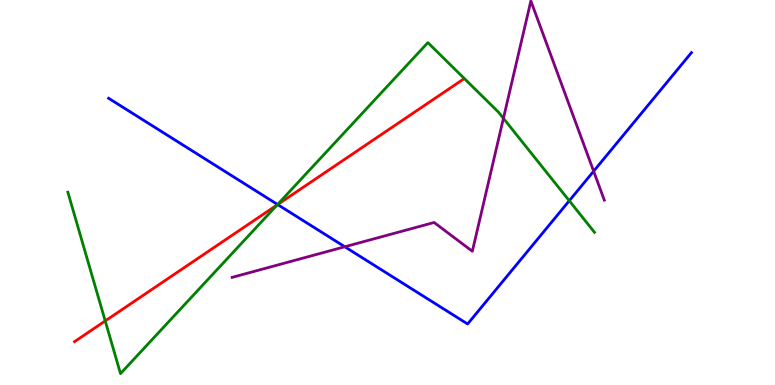[{'lines': ['blue', 'red'], 'intersections': [{'x': 3.58, 'y': 4.69}]}, {'lines': ['green', 'red'], 'intersections': [{'x': 1.36, 'y': 1.66}, {'x': 3.58, 'y': 4.68}]}, {'lines': ['purple', 'red'], 'intersections': []}, {'lines': ['blue', 'green'], 'intersections': [{'x': 3.58, 'y': 4.69}, {'x': 7.35, 'y': 4.79}]}, {'lines': ['blue', 'purple'], 'intersections': [{'x': 4.45, 'y': 3.59}, {'x': 7.66, 'y': 5.55}]}, {'lines': ['green', 'purple'], 'intersections': [{'x': 6.5, 'y': 6.93}]}]